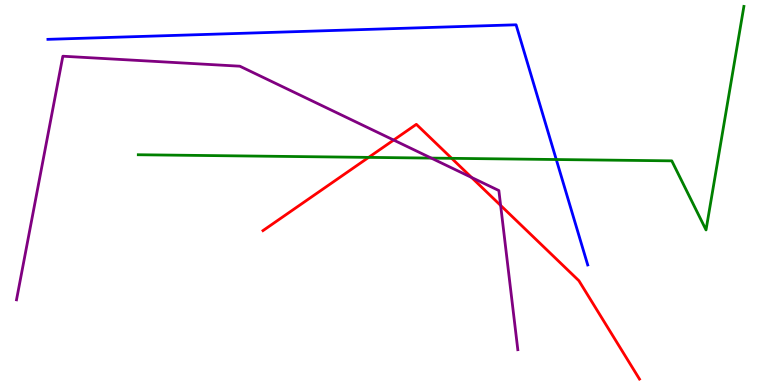[{'lines': ['blue', 'red'], 'intersections': []}, {'lines': ['green', 'red'], 'intersections': [{'x': 4.76, 'y': 5.91}, {'x': 5.83, 'y': 5.89}]}, {'lines': ['purple', 'red'], 'intersections': [{'x': 5.08, 'y': 6.36}, {'x': 6.08, 'y': 5.39}, {'x': 6.46, 'y': 4.66}]}, {'lines': ['blue', 'green'], 'intersections': [{'x': 7.18, 'y': 5.86}]}, {'lines': ['blue', 'purple'], 'intersections': []}, {'lines': ['green', 'purple'], 'intersections': [{'x': 5.56, 'y': 5.89}]}]